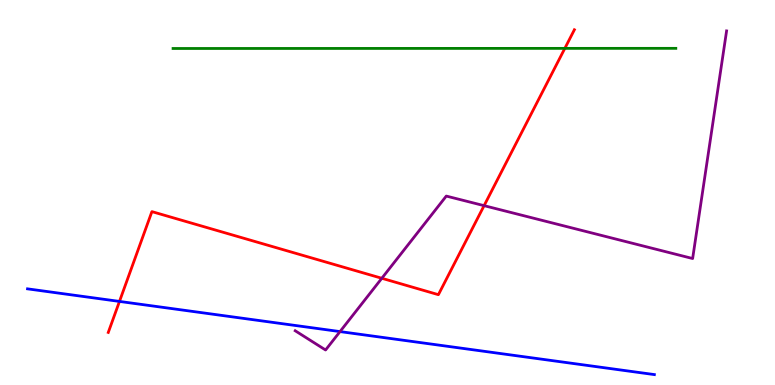[{'lines': ['blue', 'red'], 'intersections': [{'x': 1.54, 'y': 2.17}]}, {'lines': ['green', 'red'], 'intersections': [{'x': 7.29, 'y': 8.74}]}, {'lines': ['purple', 'red'], 'intersections': [{'x': 4.93, 'y': 2.77}, {'x': 6.25, 'y': 4.66}]}, {'lines': ['blue', 'green'], 'intersections': []}, {'lines': ['blue', 'purple'], 'intersections': [{'x': 4.39, 'y': 1.39}]}, {'lines': ['green', 'purple'], 'intersections': []}]